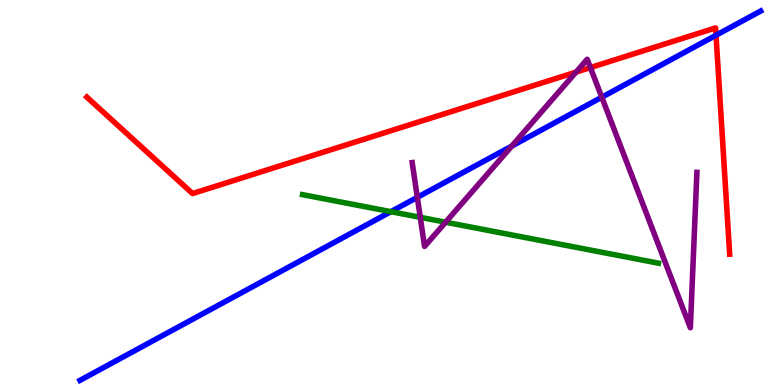[{'lines': ['blue', 'red'], 'intersections': [{'x': 9.24, 'y': 9.08}]}, {'lines': ['green', 'red'], 'intersections': []}, {'lines': ['purple', 'red'], 'intersections': [{'x': 7.43, 'y': 8.13}, {'x': 7.62, 'y': 8.24}]}, {'lines': ['blue', 'green'], 'intersections': [{'x': 5.04, 'y': 4.5}]}, {'lines': ['blue', 'purple'], 'intersections': [{'x': 5.38, 'y': 4.87}, {'x': 6.6, 'y': 6.21}, {'x': 7.77, 'y': 7.47}]}, {'lines': ['green', 'purple'], 'intersections': [{'x': 5.42, 'y': 4.36}, {'x': 5.75, 'y': 4.23}]}]